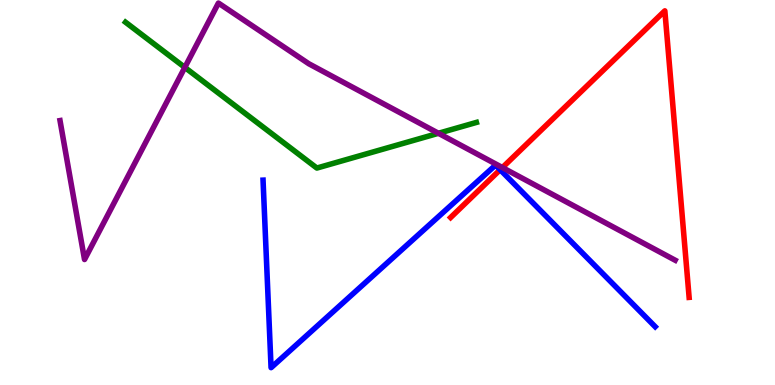[{'lines': ['blue', 'red'], 'intersections': [{'x': 6.45, 'y': 5.59}]}, {'lines': ['green', 'red'], 'intersections': []}, {'lines': ['purple', 'red'], 'intersections': [{'x': 6.48, 'y': 5.65}]}, {'lines': ['blue', 'green'], 'intersections': []}, {'lines': ['blue', 'purple'], 'intersections': []}, {'lines': ['green', 'purple'], 'intersections': [{'x': 2.38, 'y': 8.25}, {'x': 5.66, 'y': 6.54}]}]